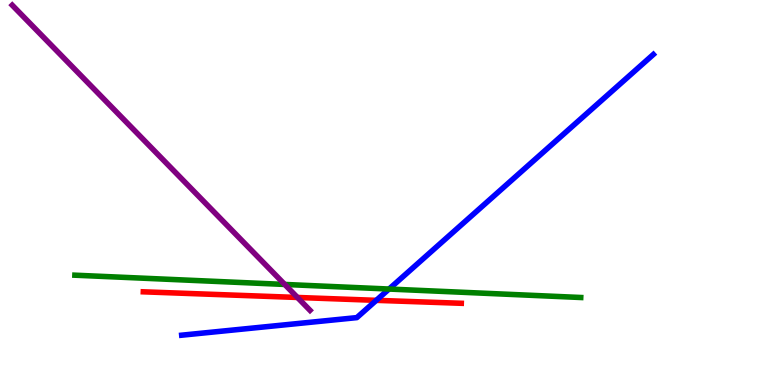[{'lines': ['blue', 'red'], 'intersections': [{'x': 4.86, 'y': 2.2}]}, {'lines': ['green', 'red'], 'intersections': []}, {'lines': ['purple', 'red'], 'intersections': [{'x': 3.84, 'y': 2.27}]}, {'lines': ['blue', 'green'], 'intersections': [{'x': 5.02, 'y': 2.49}]}, {'lines': ['blue', 'purple'], 'intersections': []}, {'lines': ['green', 'purple'], 'intersections': [{'x': 3.67, 'y': 2.61}]}]